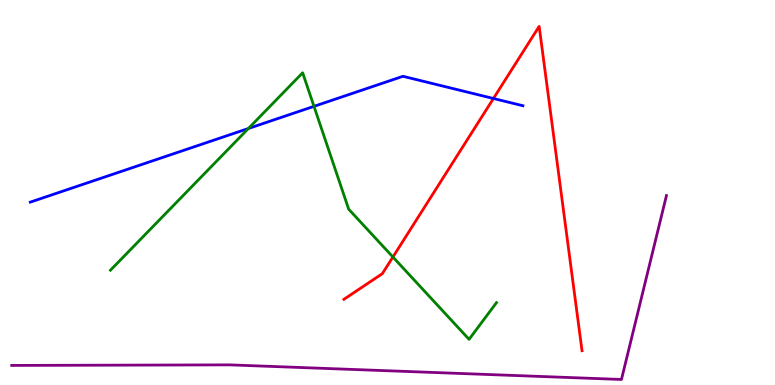[{'lines': ['blue', 'red'], 'intersections': [{'x': 6.37, 'y': 7.44}]}, {'lines': ['green', 'red'], 'intersections': [{'x': 5.07, 'y': 3.32}]}, {'lines': ['purple', 'red'], 'intersections': []}, {'lines': ['blue', 'green'], 'intersections': [{'x': 3.21, 'y': 6.66}, {'x': 4.05, 'y': 7.24}]}, {'lines': ['blue', 'purple'], 'intersections': []}, {'lines': ['green', 'purple'], 'intersections': []}]